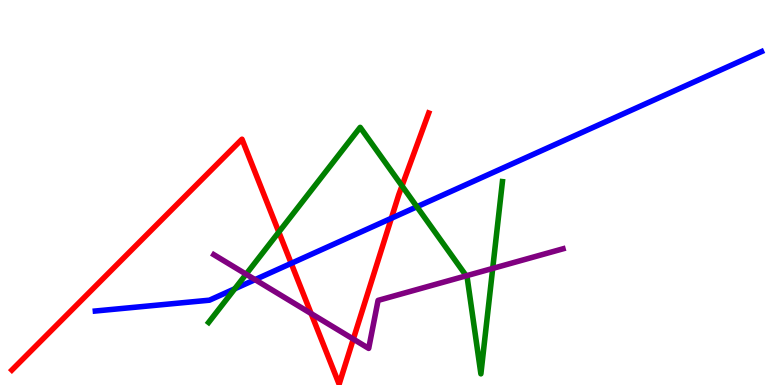[{'lines': ['blue', 'red'], 'intersections': [{'x': 3.76, 'y': 3.16}, {'x': 5.05, 'y': 4.33}]}, {'lines': ['green', 'red'], 'intersections': [{'x': 3.6, 'y': 3.97}, {'x': 5.19, 'y': 5.17}]}, {'lines': ['purple', 'red'], 'intersections': [{'x': 4.01, 'y': 1.86}, {'x': 4.56, 'y': 1.19}]}, {'lines': ['blue', 'green'], 'intersections': [{'x': 3.03, 'y': 2.5}, {'x': 5.38, 'y': 4.63}]}, {'lines': ['blue', 'purple'], 'intersections': [{'x': 3.29, 'y': 2.74}]}, {'lines': ['green', 'purple'], 'intersections': [{'x': 3.18, 'y': 2.88}, {'x': 6.02, 'y': 2.84}, {'x': 6.36, 'y': 3.03}]}]